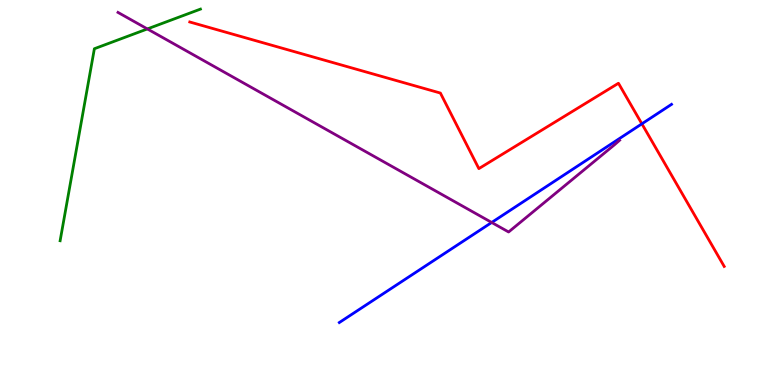[{'lines': ['blue', 'red'], 'intersections': [{'x': 8.28, 'y': 6.78}]}, {'lines': ['green', 'red'], 'intersections': []}, {'lines': ['purple', 'red'], 'intersections': []}, {'lines': ['blue', 'green'], 'intersections': []}, {'lines': ['blue', 'purple'], 'intersections': [{'x': 6.34, 'y': 4.22}]}, {'lines': ['green', 'purple'], 'intersections': [{'x': 1.9, 'y': 9.25}]}]